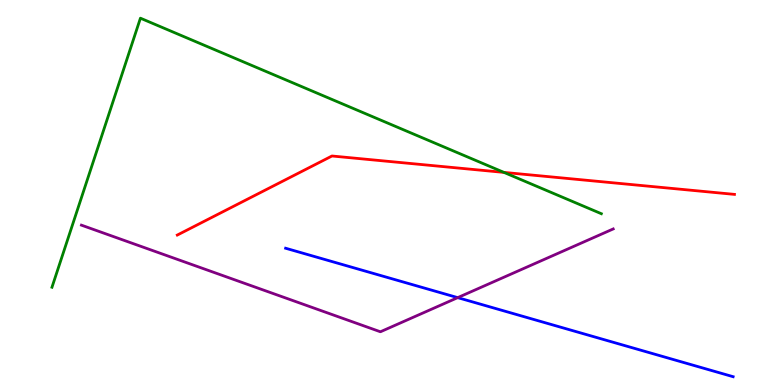[{'lines': ['blue', 'red'], 'intersections': []}, {'lines': ['green', 'red'], 'intersections': [{'x': 6.5, 'y': 5.52}]}, {'lines': ['purple', 'red'], 'intersections': []}, {'lines': ['blue', 'green'], 'intersections': []}, {'lines': ['blue', 'purple'], 'intersections': [{'x': 5.91, 'y': 2.27}]}, {'lines': ['green', 'purple'], 'intersections': []}]